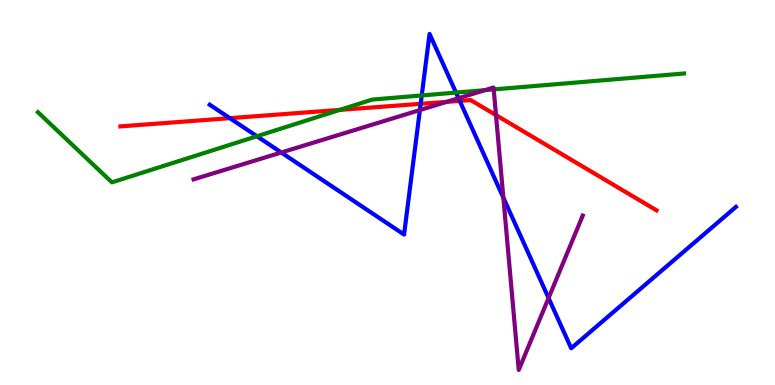[{'lines': ['blue', 'red'], 'intersections': [{'x': 2.97, 'y': 6.93}, {'x': 5.43, 'y': 7.3}, {'x': 5.93, 'y': 7.38}]}, {'lines': ['green', 'red'], 'intersections': [{'x': 4.38, 'y': 7.15}]}, {'lines': ['purple', 'red'], 'intersections': [{'x': 5.76, 'y': 7.35}, {'x': 6.4, 'y': 7.01}]}, {'lines': ['blue', 'green'], 'intersections': [{'x': 3.32, 'y': 6.46}, {'x': 5.44, 'y': 7.52}, {'x': 5.88, 'y': 7.6}]}, {'lines': ['blue', 'purple'], 'intersections': [{'x': 3.63, 'y': 6.04}, {'x': 5.42, 'y': 7.14}, {'x': 5.92, 'y': 7.45}, {'x': 6.49, 'y': 4.86}, {'x': 7.08, 'y': 2.26}]}, {'lines': ['green', 'purple'], 'intersections': [{'x': 6.26, 'y': 7.66}, {'x': 6.37, 'y': 7.68}]}]